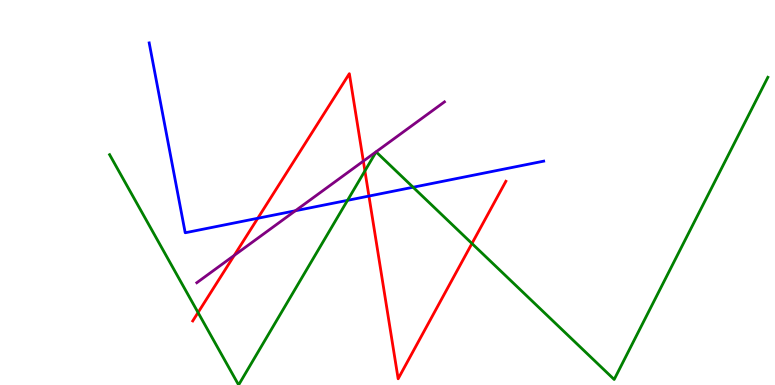[{'lines': ['blue', 'red'], 'intersections': [{'x': 3.33, 'y': 4.33}, {'x': 4.76, 'y': 4.91}]}, {'lines': ['green', 'red'], 'intersections': [{'x': 2.56, 'y': 1.88}, {'x': 4.71, 'y': 5.56}, {'x': 6.09, 'y': 3.68}]}, {'lines': ['purple', 'red'], 'intersections': [{'x': 3.02, 'y': 3.37}, {'x': 4.69, 'y': 5.82}]}, {'lines': ['blue', 'green'], 'intersections': [{'x': 4.48, 'y': 4.8}, {'x': 5.33, 'y': 5.14}]}, {'lines': ['blue', 'purple'], 'intersections': [{'x': 3.81, 'y': 4.53}]}, {'lines': ['green', 'purple'], 'intersections': []}]